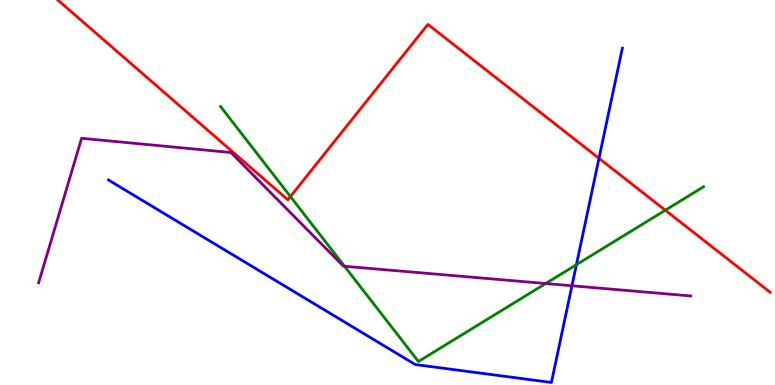[{'lines': ['blue', 'red'], 'intersections': [{'x': 7.73, 'y': 5.89}]}, {'lines': ['green', 'red'], 'intersections': [{'x': 3.75, 'y': 4.89}, {'x': 8.58, 'y': 4.54}]}, {'lines': ['purple', 'red'], 'intersections': []}, {'lines': ['blue', 'green'], 'intersections': [{'x': 7.44, 'y': 3.12}]}, {'lines': ['blue', 'purple'], 'intersections': [{'x': 7.38, 'y': 2.58}]}, {'lines': ['green', 'purple'], 'intersections': [{'x': 4.45, 'y': 3.08}, {'x': 7.04, 'y': 2.64}]}]